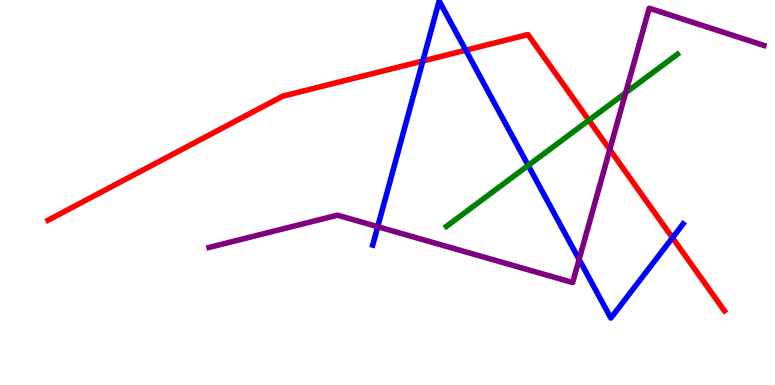[{'lines': ['blue', 'red'], 'intersections': [{'x': 5.46, 'y': 8.42}, {'x': 6.01, 'y': 8.7}, {'x': 8.68, 'y': 3.82}]}, {'lines': ['green', 'red'], 'intersections': [{'x': 7.6, 'y': 6.88}]}, {'lines': ['purple', 'red'], 'intersections': [{'x': 7.87, 'y': 6.11}]}, {'lines': ['blue', 'green'], 'intersections': [{'x': 6.82, 'y': 5.7}]}, {'lines': ['blue', 'purple'], 'intersections': [{'x': 4.87, 'y': 4.11}, {'x': 7.47, 'y': 3.26}]}, {'lines': ['green', 'purple'], 'intersections': [{'x': 8.07, 'y': 7.59}]}]